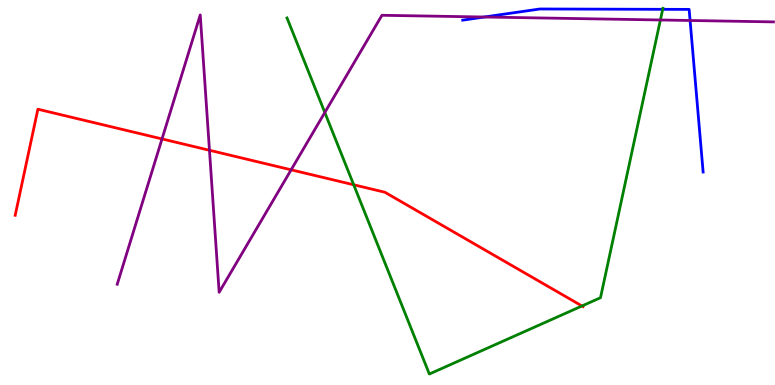[{'lines': ['blue', 'red'], 'intersections': []}, {'lines': ['green', 'red'], 'intersections': [{'x': 4.56, 'y': 5.2}, {'x': 7.51, 'y': 2.05}]}, {'lines': ['purple', 'red'], 'intersections': [{'x': 2.09, 'y': 6.39}, {'x': 2.7, 'y': 6.1}, {'x': 3.76, 'y': 5.59}]}, {'lines': ['blue', 'green'], 'intersections': [{'x': 8.55, 'y': 9.76}]}, {'lines': ['blue', 'purple'], 'intersections': [{'x': 6.25, 'y': 9.56}, {'x': 8.9, 'y': 9.47}]}, {'lines': ['green', 'purple'], 'intersections': [{'x': 4.19, 'y': 7.08}, {'x': 8.52, 'y': 9.48}]}]